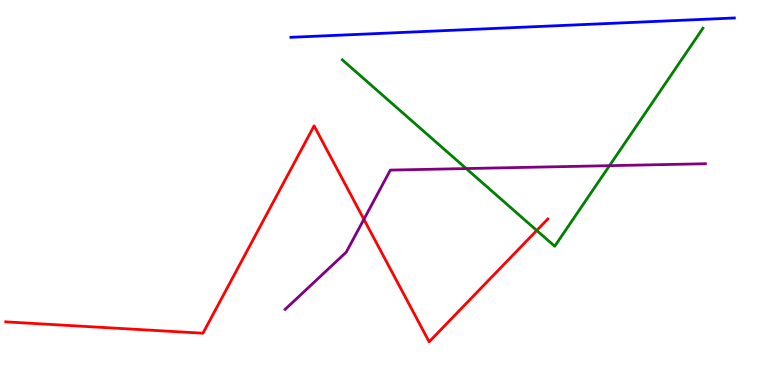[{'lines': ['blue', 'red'], 'intersections': []}, {'lines': ['green', 'red'], 'intersections': [{'x': 6.93, 'y': 4.01}]}, {'lines': ['purple', 'red'], 'intersections': [{'x': 4.7, 'y': 4.3}]}, {'lines': ['blue', 'green'], 'intersections': []}, {'lines': ['blue', 'purple'], 'intersections': []}, {'lines': ['green', 'purple'], 'intersections': [{'x': 6.02, 'y': 5.62}, {'x': 7.86, 'y': 5.7}]}]